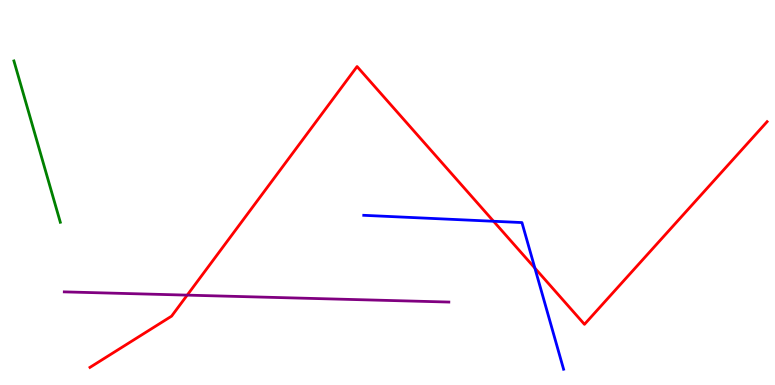[{'lines': ['blue', 'red'], 'intersections': [{'x': 6.37, 'y': 4.25}, {'x': 6.9, 'y': 3.04}]}, {'lines': ['green', 'red'], 'intersections': []}, {'lines': ['purple', 'red'], 'intersections': [{'x': 2.42, 'y': 2.33}]}, {'lines': ['blue', 'green'], 'intersections': []}, {'lines': ['blue', 'purple'], 'intersections': []}, {'lines': ['green', 'purple'], 'intersections': []}]